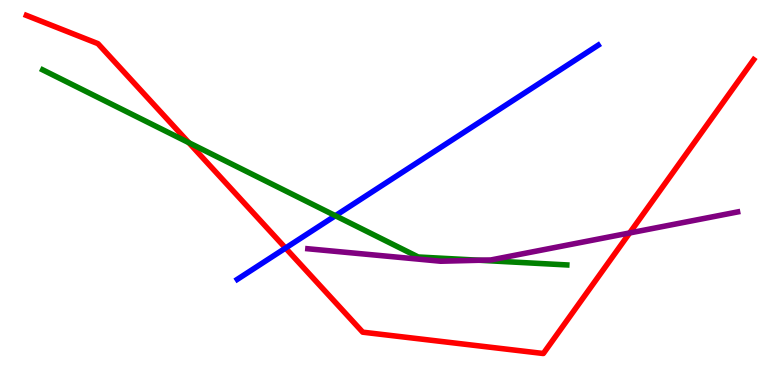[{'lines': ['blue', 'red'], 'intersections': [{'x': 3.68, 'y': 3.56}]}, {'lines': ['green', 'red'], 'intersections': [{'x': 2.44, 'y': 6.29}]}, {'lines': ['purple', 'red'], 'intersections': [{'x': 8.12, 'y': 3.95}]}, {'lines': ['blue', 'green'], 'intersections': [{'x': 4.33, 'y': 4.4}]}, {'lines': ['blue', 'purple'], 'intersections': []}, {'lines': ['green', 'purple'], 'intersections': [{'x': 6.18, 'y': 3.24}]}]